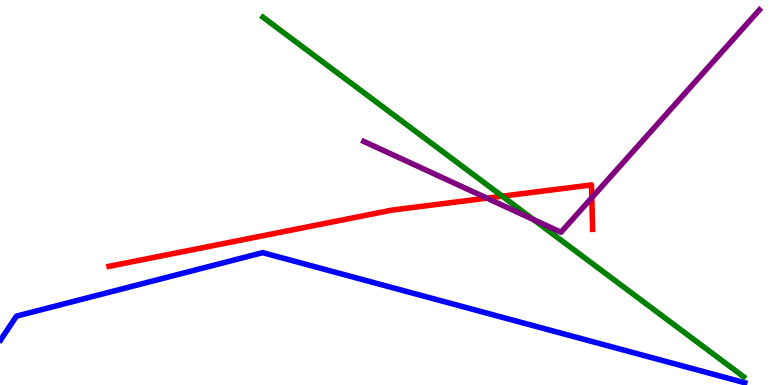[{'lines': ['blue', 'red'], 'intersections': []}, {'lines': ['green', 'red'], 'intersections': [{'x': 6.48, 'y': 4.9}]}, {'lines': ['purple', 'red'], 'intersections': [{'x': 6.28, 'y': 4.85}, {'x': 7.64, 'y': 4.87}]}, {'lines': ['blue', 'green'], 'intersections': []}, {'lines': ['blue', 'purple'], 'intersections': []}, {'lines': ['green', 'purple'], 'intersections': [{'x': 6.89, 'y': 4.29}]}]